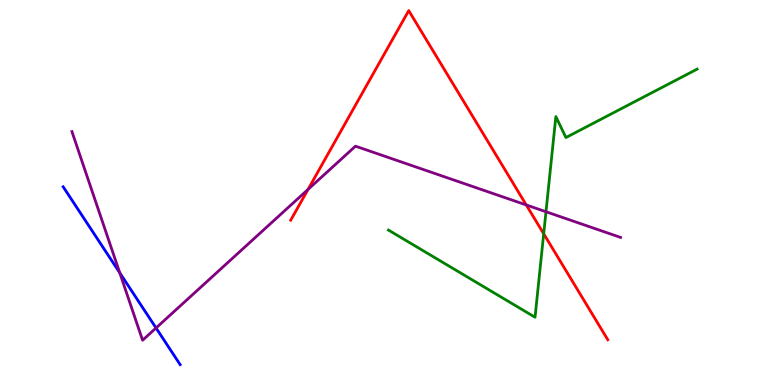[{'lines': ['blue', 'red'], 'intersections': []}, {'lines': ['green', 'red'], 'intersections': [{'x': 7.02, 'y': 3.93}]}, {'lines': ['purple', 'red'], 'intersections': [{'x': 3.97, 'y': 5.08}, {'x': 6.79, 'y': 4.68}]}, {'lines': ['blue', 'green'], 'intersections': []}, {'lines': ['blue', 'purple'], 'intersections': [{'x': 1.55, 'y': 2.91}, {'x': 2.01, 'y': 1.48}]}, {'lines': ['green', 'purple'], 'intersections': [{'x': 7.04, 'y': 4.5}]}]